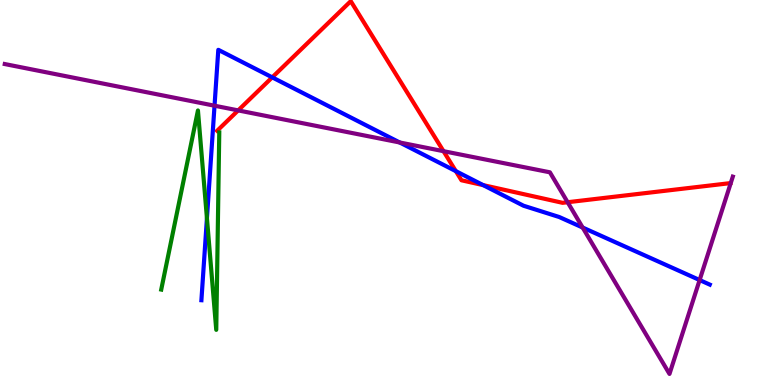[{'lines': ['blue', 'red'], 'intersections': [{'x': 3.51, 'y': 7.99}, {'x': 5.88, 'y': 5.55}, {'x': 6.23, 'y': 5.19}]}, {'lines': ['green', 'red'], 'intersections': []}, {'lines': ['purple', 'red'], 'intersections': [{'x': 3.07, 'y': 7.13}, {'x': 5.72, 'y': 6.07}, {'x': 7.32, 'y': 4.75}]}, {'lines': ['blue', 'green'], 'intersections': [{'x': 2.67, 'y': 4.33}]}, {'lines': ['blue', 'purple'], 'intersections': [{'x': 2.77, 'y': 7.25}, {'x': 5.16, 'y': 6.3}, {'x': 7.52, 'y': 4.09}, {'x': 9.03, 'y': 2.73}]}, {'lines': ['green', 'purple'], 'intersections': []}]